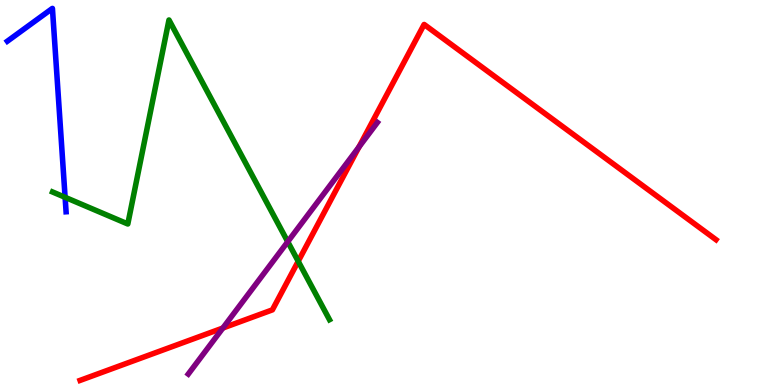[{'lines': ['blue', 'red'], 'intersections': []}, {'lines': ['green', 'red'], 'intersections': [{'x': 3.85, 'y': 3.21}]}, {'lines': ['purple', 'red'], 'intersections': [{'x': 2.88, 'y': 1.48}, {'x': 4.63, 'y': 6.18}]}, {'lines': ['blue', 'green'], 'intersections': [{'x': 0.84, 'y': 4.87}]}, {'lines': ['blue', 'purple'], 'intersections': []}, {'lines': ['green', 'purple'], 'intersections': [{'x': 3.71, 'y': 3.72}]}]